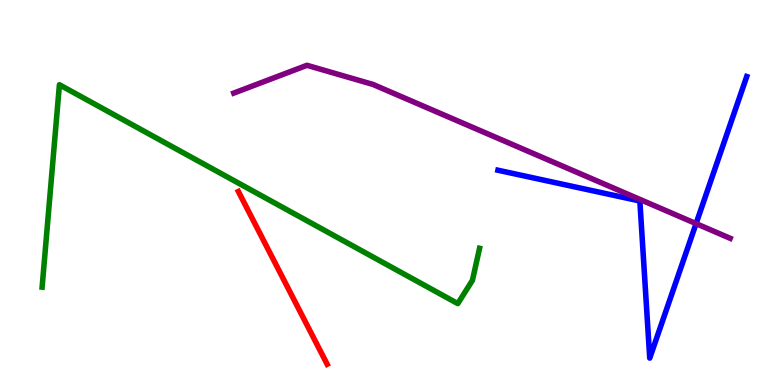[{'lines': ['blue', 'red'], 'intersections': []}, {'lines': ['green', 'red'], 'intersections': []}, {'lines': ['purple', 'red'], 'intersections': []}, {'lines': ['blue', 'green'], 'intersections': []}, {'lines': ['blue', 'purple'], 'intersections': [{'x': 8.98, 'y': 4.19}]}, {'lines': ['green', 'purple'], 'intersections': []}]